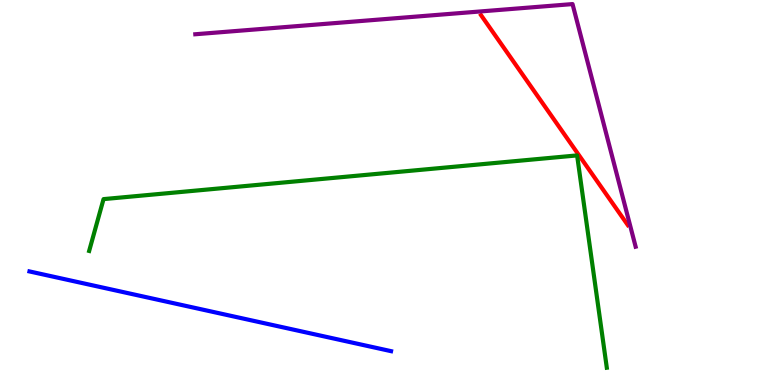[{'lines': ['blue', 'red'], 'intersections': []}, {'lines': ['green', 'red'], 'intersections': []}, {'lines': ['purple', 'red'], 'intersections': []}, {'lines': ['blue', 'green'], 'intersections': []}, {'lines': ['blue', 'purple'], 'intersections': []}, {'lines': ['green', 'purple'], 'intersections': []}]